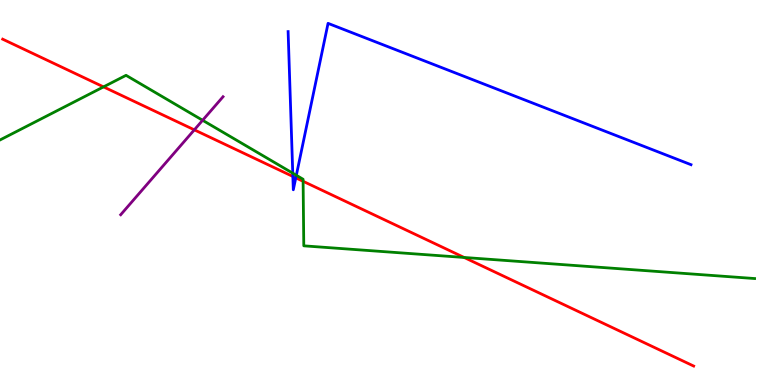[{'lines': ['blue', 'red'], 'intersections': [{'x': 3.78, 'y': 5.42}, {'x': 3.82, 'y': 5.38}]}, {'lines': ['green', 'red'], 'intersections': [{'x': 1.34, 'y': 7.74}, {'x': 3.91, 'y': 5.29}, {'x': 5.99, 'y': 3.31}]}, {'lines': ['purple', 'red'], 'intersections': [{'x': 2.51, 'y': 6.63}]}, {'lines': ['blue', 'green'], 'intersections': [{'x': 3.78, 'y': 5.5}, {'x': 3.82, 'y': 5.45}]}, {'lines': ['blue', 'purple'], 'intersections': []}, {'lines': ['green', 'purple'], 'intersections': [{'x': 2.61, 'y': 6.88}]}]